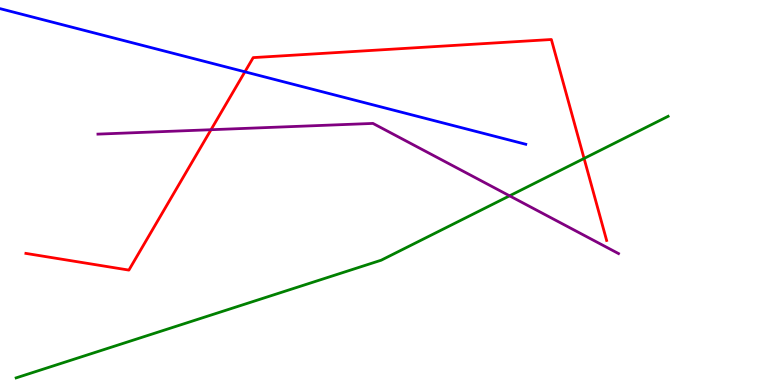[{'lines': ['blue', 'red'], 'intersections': [{'x': 3.16, 'y': 8.13}]}, {'lines': ['green', 'red'], 'intersections': [{'x': 7.54, 'y': 5.88}]}, {'lines': ['purple', 'red'], 'intersections': [{'x': 2.72, 'y': 6.63}]}, {'lines': ['blue', 'green'], 'intersections': []}, {'lines': ['blue', 'purple'], 'intersections': []}, {'lines': ['green', 'purple'], 'intersections': [{'x': 6.58, 'y': 4.91}]}]